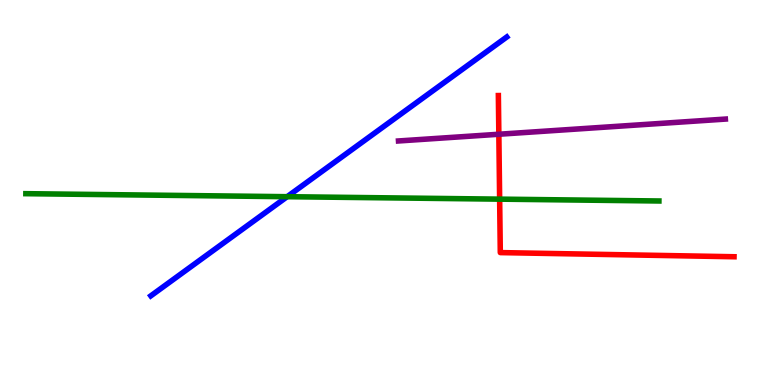[{'lines': ['blue', 'red'], 'intersections': []}, {'lines': ['green', 'red'], 'intersections': [{'x': 6.45, 'y': 4.83}]}, {'lines': ['purple', 'red'], 'intersections': [{'x': 6.44, 'y': 6.51}]}, {'lines': ['blue', 'green'], 'intersections': [{'x': 3.71, 'y': 4.89}]}, {'lines': ['blue', 'purple'], 'intersections': []}, {'lines': ['green', 'purple'], 'intersections': []}]